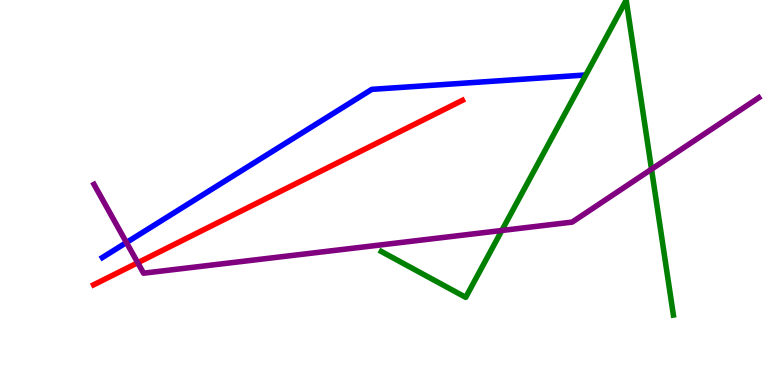[{'lines': ['blue', 'red'], 'intersections': []}, {'lines': ['green', 'red'], 'intersections': []}, {'lines': ['purple', 'red'], 'intersections': [{'x': 1.78, 'y': 3.18}]}, {'lines': ['blue', 'green'], 'intersections': []}, {'lines': ['blue', 'purple'], 'intersections': [{'x': 1.63, 'y': 3.7}]}, {'lines': ['green', 'purple'], 'intersections': [{'x': 6.48, 'y': 4.01}, {'x': 8.41, 'y': 5.61}]}]